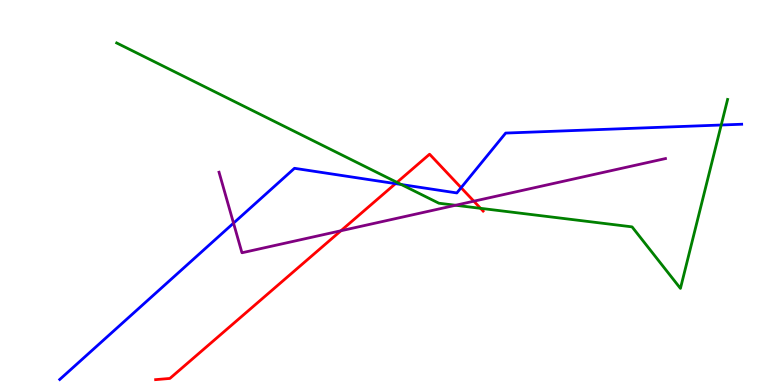[{'lines': ['blue', 'red'], 'intersections': [{'x': 5.1, 'y': 5.23}, {'x': 5.95, 'y': 5.12}]}, {'lines': ['green', 'red'], 'intersections': [{'x': 5.12, 'y': 5.26}, {'x': 6.2, 'y': 4.59}]}, {'lines': ['purple', 'red'], 'intersections': [{'x': 4.4, 'y': 4.01}, {'x': 6.11, 'y': 4.77}]}, {'lines': ['blue', 'green'], 'intersections': [{'x': 5.18, 'y': 5.21}, {'x': 9.31, 'y': 6.75}]}, {'lines': ['blue', 'purple'], 'intersections': [{'x': 3.01, 'y': 4.2}]}, {'lines': ['green', 'purple'], 'intersections': [{'x': 5.88, 'y': 4.67}]}]